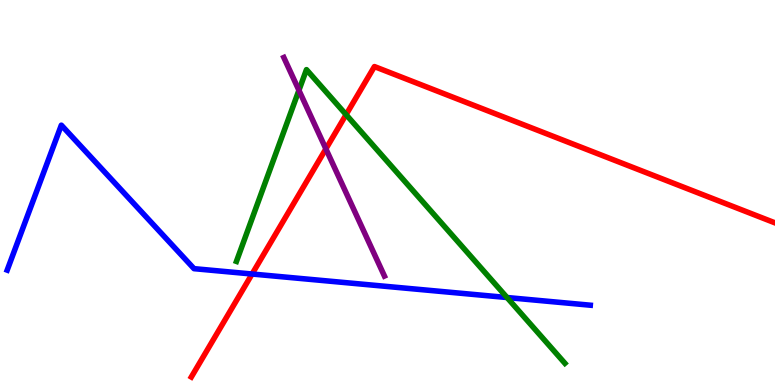[{'lines': ['blue', 'red'], 'intersections': [{'x': 3.25, 'y': 2.88}]}, {'lines': ['green', 'red'], 'intersections': [{'x': 4.47, 'y': 7.02}]}, {'lines': ['purple', 'red'], 'intersections': [{'x': 4.21, 'y': 6.13}]}, {'lines': ['blue', 'green'], 'intersections': [{'x': 6.54, 'y': 2.27}]}, {'lines': ['blue', 'purple'], 'intersections': []}, {'lines': ['green', 'purple'], 'intersections': [{'x': 3.86, 'y': 7.65}]}]